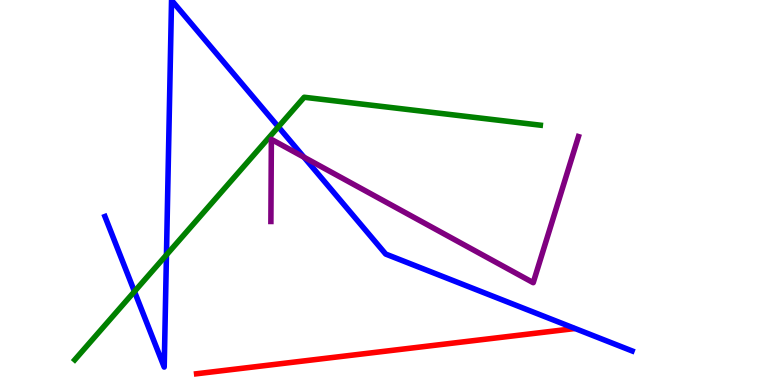[{'lines': ['blue', 'red'], 'intersections': []}, {'lines': ['green', 'red'], 'intersections': []}, {'lines': ['purple', 'red'], 'intersections': []}, {'lines': ['blue', 'green'], 'intersections': [{'x': 1.73, 'y': 2.43}, {'x': 2.15, 'y': 3.38}, {'x': 3.59, 'y': 6.71}]}, {'lines': ['blue', 'purple'], 'intersections': [{'x': 3.92, 'y': 5.92}]}, {'lines': ['green', 'purple'], 'intersections': []}]